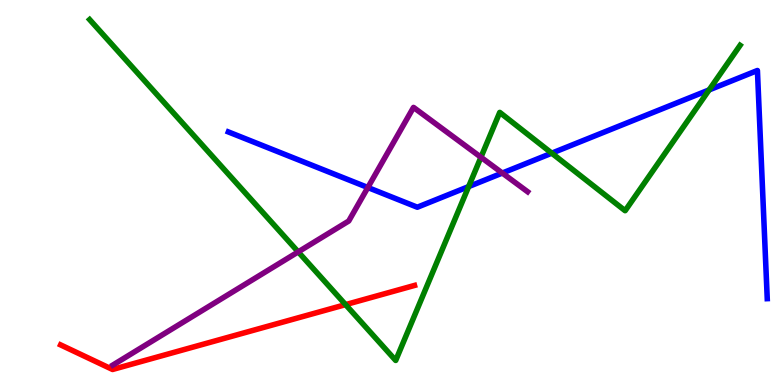[{'lines': ['blue', 'red'], 'intersections': []}, {'lines': ['green', 'red'], 'intersections': [{'x': 4.46, 'y': 2.09}]}, {'lines': ['purple', 'red'], 'intersections': []}, {'lines': ['blue', 'green'], 'intersections': [{'x': 6.05, 'y': 5.15}, {'x': 7.12, 'y': 6.02}, {'x': 9.15, 'y': 7.66}]}, {'lines': ['blue', 'purple'], 'intersections': [{'x': 4.75, 'y': 5.13}, {'x': 6.48, 'y': 5.51}]}, {'lines': ['green', 'purple'], 'intersections': [{'x': 3.85, 'y': 3.46}, {'x': 6.21, 'y': 5.92}]}]